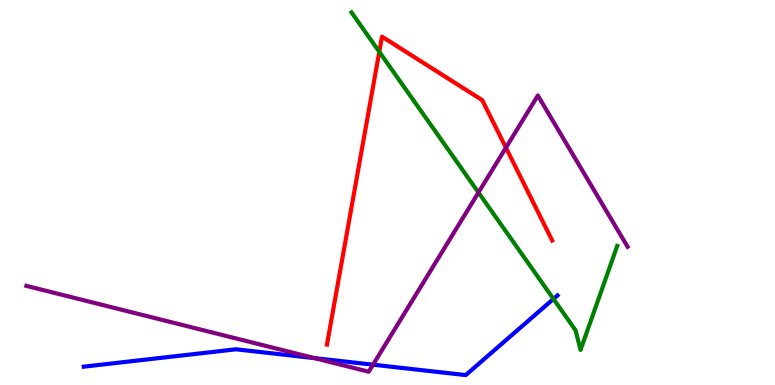[{'lines': ['blue', 'red'], 'intersections': []}, {'lines': ['green', 'red'], 'intersections': [{'x': 4.89, 'y': 8.65}]}, {'lines': ['purple', 'red'], 'intersections': [{'x': 6.53, 'y': 6.16}]}, {'lines': ['blue', 'green'], 'intersections': [{'x': 7.14, 'y': 2.24}]}, {'lines': ['blue', 'purple'], 'intersections': [{'x': 4.06, 'y': 0.699}, {'x': 4.81, 'y': 0.528}]}, {'lines': ['green', 'purple'], 'intersections': [{'x': 6.17, 'y': 5.0}]}]